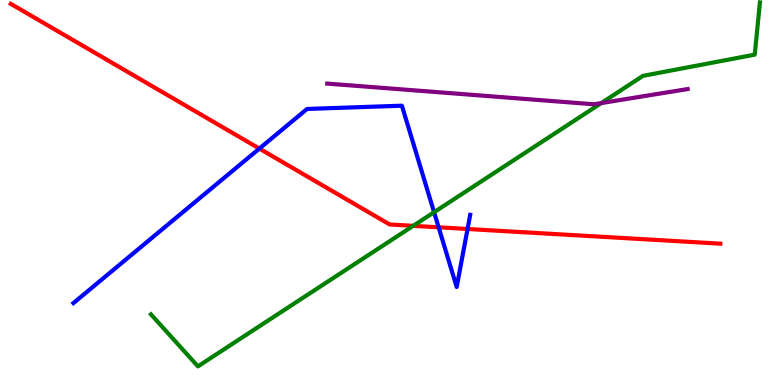[{'lines': ['blue', 'red'], 'intersections': [{'x': 3.35, 'y': 6.14}, {'x': 5.66, 'y': 4.1}, {'x': 6.03, 'y': 4.05}]}, {'lines': ['green', 'red'], 'intersections': [{'x': 5.33, 'y': 4.13}]}, {'lines': ['purple', 'red'], 'intersections': []}, {'lines': ['blue', 'green'], 'intersections': [{'x': 5.6, 'y': 4.49}]}, {'lines': ['blue', 'purple'], 'intersections': []}, {'lines': ['green', 'purple'], 'intersections': [{'x': 7.76, 'y': 7.32}]}]